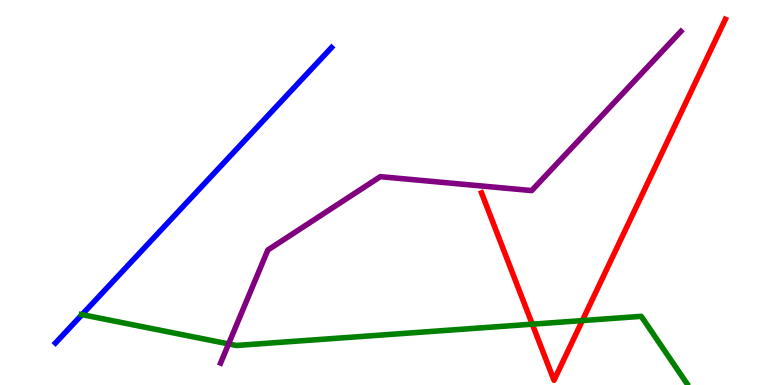[{'lines': ['blue', 'red'], 'intersections': []}, {'lines': ['green', 'red'], 'intersections': [{'x': 6.87, 'y': 1.58}, {'x': 7.51, 'y': 1.67}]}, {'lines': ['purple', 'red'], 'intersections': []}, {'lines': ['blue', 'green'], 'intersections': [{'x': 1.06, 'y': 1.83}]}, {'lines': ['blue', 'purple'], 'intersections': []}, {'lines': ['green', 'purple'], 'intersections': [{'x': 2.95, 'y': 1.07}]}]